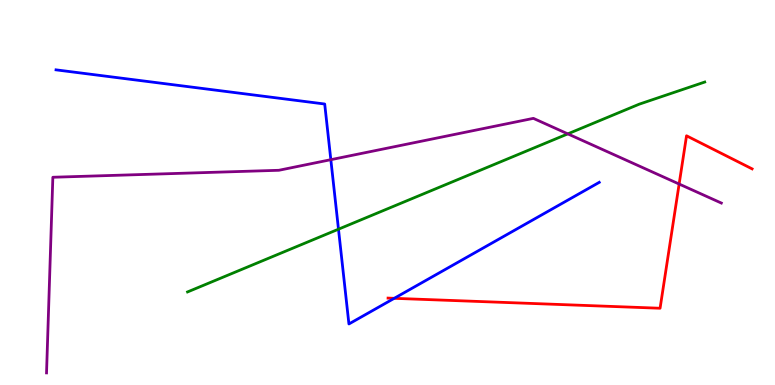[{'lines': ['blue', 'red'], 'intersections': [{'x': 5.09, 'y': 2.25}]}, {'lines': ['green', 'red'], 'intersections': []}, {'lines': ['purple', 'red'], 'intersections': [{'x': 8.76, 'y': 5.22}]}, {'lines': ['blue', 'green'], 'intersections': [{'x': 4.37, 'y': 4.05}]}, {'lines': ['blue', 'purple'], 'intersections': [{'x': 4.27, 'y': 5.85}]}, {'lines': ['green', 'purple'], 'intersections': [{'x': 7.33, 'y': 6.52}]}]